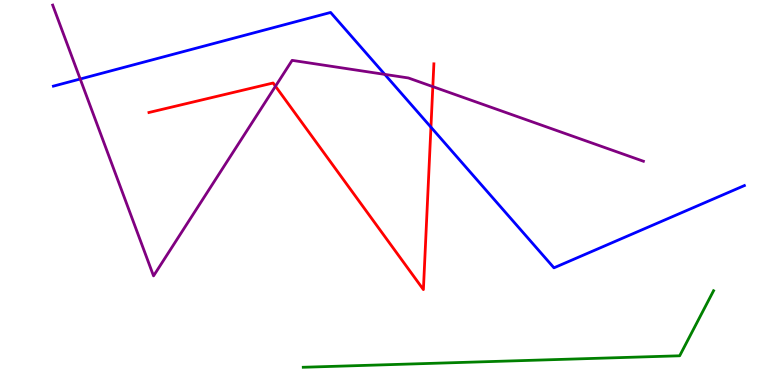[{'lines': ['blue', 'red'], 'intersections': [{'x': 5.56, 'y': 6.7}]}, {'lines': ['green', 'red'], 'intersections': []}, {'lines': ['purple', 'red'], 'intersections': [{'x': 3.55, 'y': 7.76}, {'x': 5.58, 'y': 7.75}]}, {'lines': ['blue', 'green'], 'intersections': []}, {'lines': ['blue', 'purple'], 'intersections': [{'x': 1.04, 'y': 7.95}, {'x': 4.96, 'y': 8.07}]}, {'lines': ['green', 'purple'], 'intersections': []}]